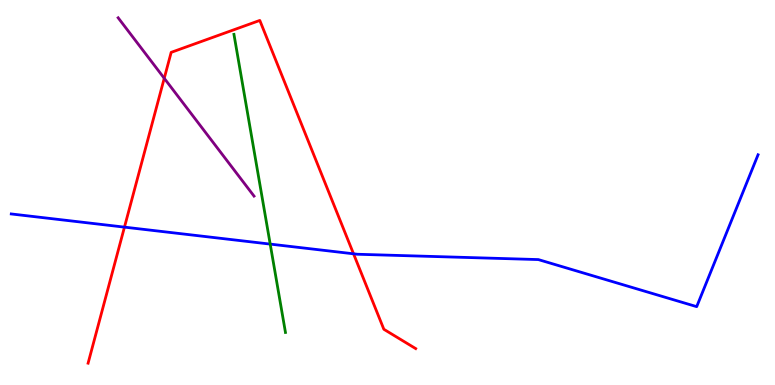[{'lines': ['blue', 'red'], 'intersections': [{'x': 1.61, 'y': 4.1}, {'x': 4.56, 'y': 3.41}]}, {'lines': ['green', 'red'], 'intersections': []}, {'lines': ['purple', 'red'], 'intersections': [{'x': 2.12, 'y': 7.97}]}, {'lines': ['blue', 'green'], 'intersections': [{'x': 3.49, 'y': 3.66}]}, {'lines': ['blue', 'purple'], 'intersections': []}, {'lines': ['green', 'purple'], 'intersections': []}]